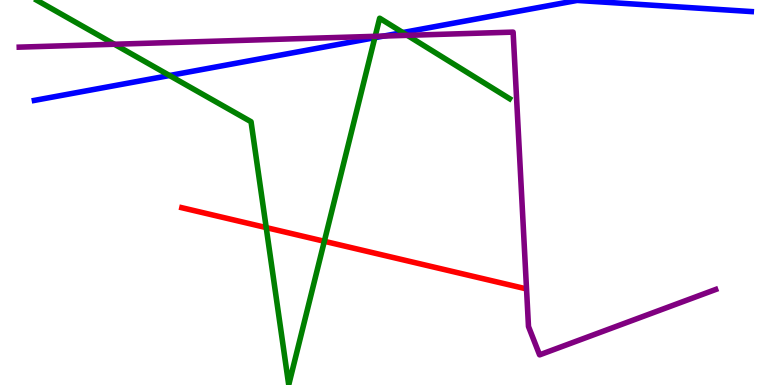[{'lines': ['blue', 'red'], 'intersections': []}, {'lines': ['green', 'red'], 'intersections': [{'x': 3.43, 'y': 4.09}, {'x': 4.18, 'y': 3.73}]}, {'lines': ['purple', 'red'], 'intersections': []}, {'lines': ['blue', 'green'], 'intersections': [{'x': 2.19, 'y': 8.04}, {'x': 4.84, 'y': 9.02}, {'x': 5.2, 'y': 9.15}]}, {'lines': ['blue', 'purple'], 'intersections': [{'x': 4.95, 'y': 9.06}]}, {'lines': ['green', 'purple'], 'intersections': [{'x': 1.48, 'y': 8.85}, {'x': 4.84, 'y': 9.06}, {'x': 5.26, 'y': 9.08}]}]